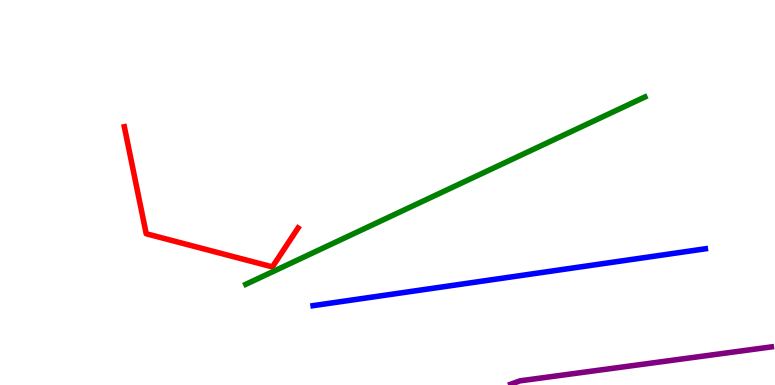[{'lines': ['blue', 'red'], 'intersections': []}, {'lines': ['green', 'red'], 'intersections': []}, {'lines': ['purple', 'red'], 'intersections': []}, {'lines': ['blue', 'green'], 'intersections': []}, {'lines': ['blue', 'purple'], 'intersections': []}, {'lines': ['green', 'purple'], 'intersections': []}]